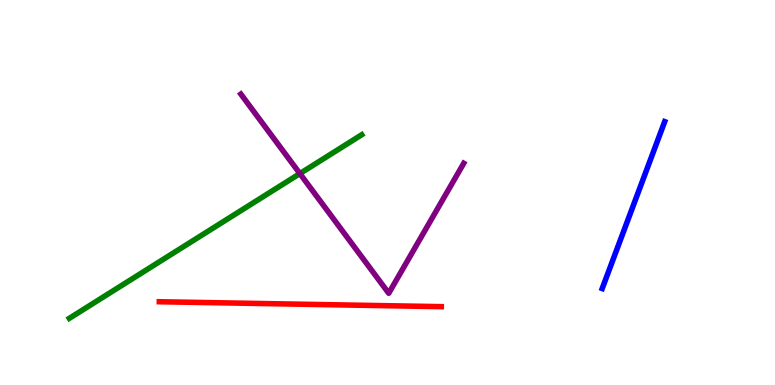[{'lines': ['blue', 'red'], 'intersections': []}, {'lines': ['green', 'red'], 'intersections': []}, {'lines': ['purple', 'red'], 'intersections': []}, {'lines': ['blue', 'green'], 'intersections': []}, {'lines': ['blue', 'purple'], 'intersections': []}, {'lines': ['green', 'purple'], 'intersections': [{'x': 3.87, 'y': 5.49}]}]